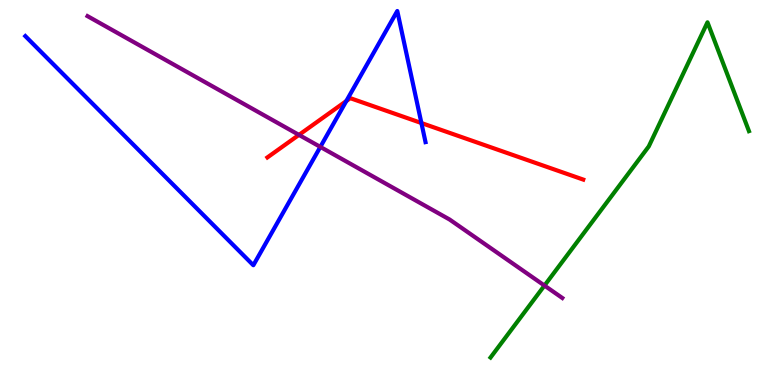[{'lines': ['blue', 'red'], 'intersections': [{'x': 4.47, 'y': 7.38}, {'x': 5.44, 'y': 6.8}]}, {'lines': ['green', 'red'], 'intersections': []}, {'lines': ['purple', 'red'], 'intersections': [{'x': 3.86, 'y': 6.5}]}, {'lines': ['blue', 'green'], 'intersections': []}, {'lines': ['blue', 'purple'], 'intersections': [{'x': 4.13, 'y': 6.18}]}, {'lines': ['green', 'purple'], 'intersections': [{'x': 7.03, 'y': 2.58}]}]